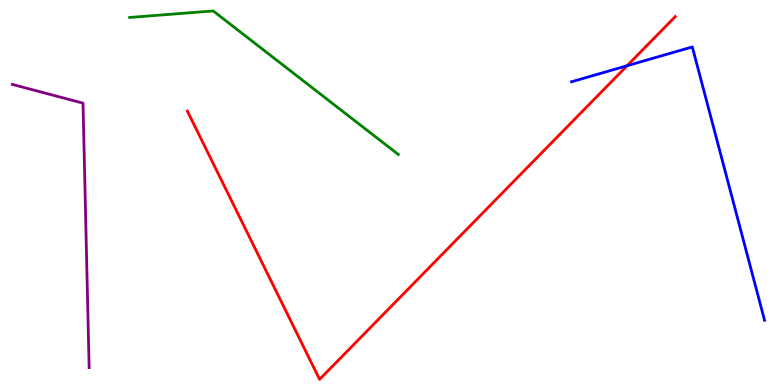[{'lines': ['blue', 'red'], 'intersections': [{'x': 8.09, 'y': 8.29}]}, {'lines': ['green', 'red'], 'intersections': []}, {'lines': ['purple', 'red'], 'intersections': []}, {'lines': ['blue', 'green'], 'intersections': []}, {'lines': ['blue', 'purple'], 'intersections': []}, {'lines': ['green', 'purple'], 'intersections': []}]